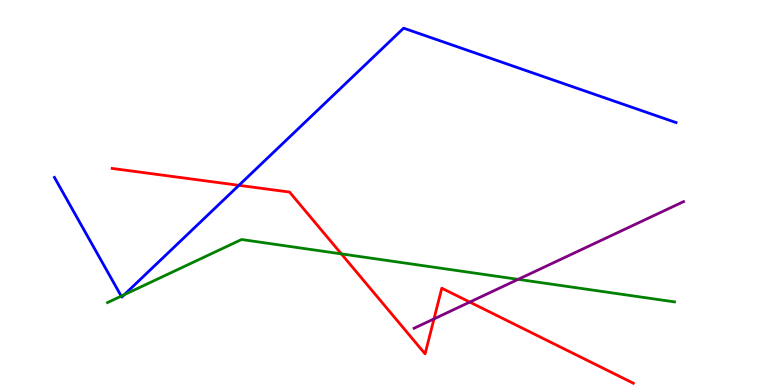[{'lines': ['blue', 'red'], 'intersections': [{'x': 3.08, 'y': 5.19}]}, {'lines': ['green', 'red'], 'intersections': [{'x': 4.4, 'y': 3.41}]}, {'lines': ['purple', 'red'], 'intersections': [{'x': 5.6, 'y': 1.72}, {'x': 6.06, 'y': 2.15}]}, {'lines': ['blue', 'green'], 'intersections': [{'x': 1.56, 'y': 2.31}, {'x': 1.6, 'y': 2.35}]}, {'lines': ['blue', 'purple'], 'intersections': []}, {'lines': ['green', 'purple'], 'intersections': [{'x': 6.69, 'y': 2.74}]}]